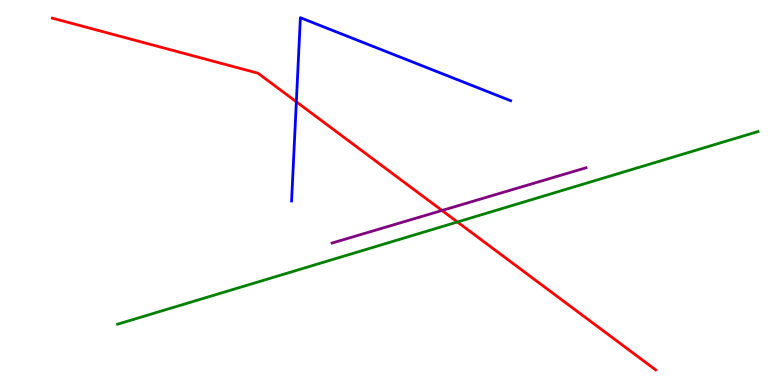[{'lines': ['blue', 'red'], 'intersections': [{'x': 3.82, 'y': 7.36}]}, {'lines': ['green', 'red'], 'intersections': [{'x': 5.9, 'y': 4.23}]}, {'lines': ['purple', 'red'], 'intersections': [{'x': 5.7, 'y': 4.53}]}, {'lines': ['blue', 'green'], 'intersections': []}, {'lines': ['blue', 'purple'], 'intersections': []}, {'lines': ['green', 'purple'], 'intersections': []}]